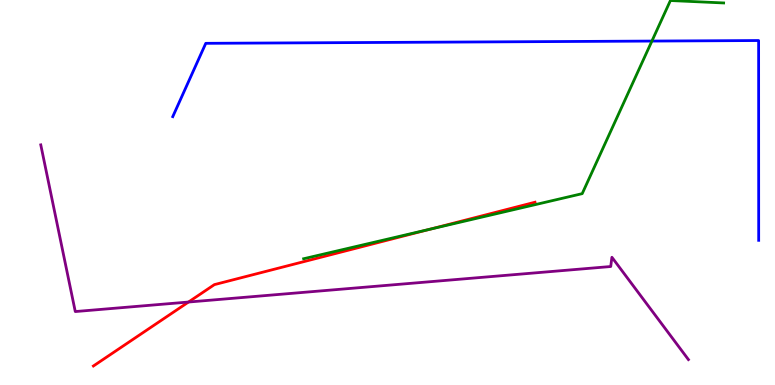[{'lines': ['blue', 'red'], 'intersections': []}, {'lines': ['green', 'red'], 'intersections': [{'x': 5.55, 'y': 4.04}]}, {'lines': ['purple', 'red'], 'intersections': [{'x': 2.43, 'y': 2.15}]}, {'lines': ['blue', 'green'], 'intersections': [{'x': 8.41, 'y': 8.93}]}, {'lines': ['blue', 'purple'], 'intersections': []}, {'lines': ['green', 'purple'], 'intersections': []}]